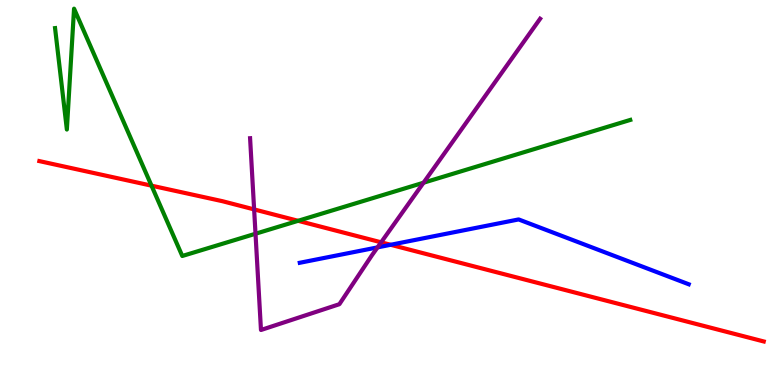[{'lines': ['blue', 'red'], 'intersections': [{'x': 5.04, 'y': 3.64}]}, {'lines': ['green', 'red'], 'intersections': [{'x': 1.95, 'y': 5.18}, {'x': 3.85, 'y': 4.26}]}, {'lines': ['purple', 'red'], 'intersections': [{'x': 3.28, 'y': 4.56}, {'x': 4.92, 'y': 3.71}]}, {'lines': ['blue', 'green'], 'intersections': []}, {'lines': ['blue', 'purple'], 'intersections': [{'x': 4.87, 'y': 3.57}]}, {'lines': ['green', 'purple'], 'intersections': [{'x': 3.3, 'y': 3.93}, {'x': 5.46, 'y': 5.25}]}]